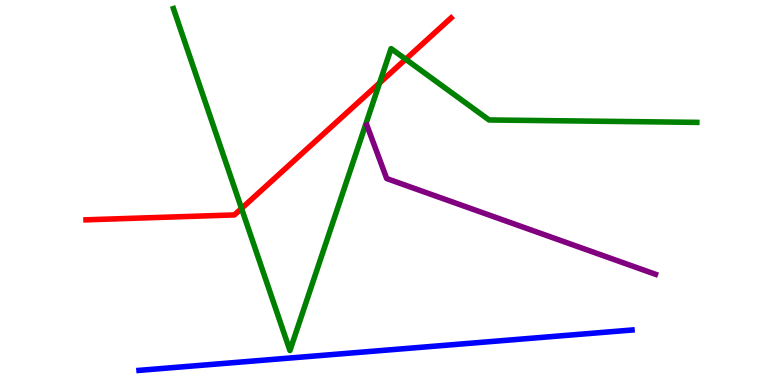[{'lines': ['blue', 'red'], 'intersections': []}, {'lines': ['green', 'red'], 'intersections': [{'x': 3.12, 'y': 4.59}, {'x': 4.9, 'y': 7.85}, {'x': 5.23, 'y': 8.46}]}, {'lines': ['purple', 'red'], 'intersections': []}, {'lines': ['blue', 'green'], 'intersections': []}, {'lines': ['blue', 'purple'], 'intersections': []}, {'lines': ['green', 'purple'], 'intersections': []}]